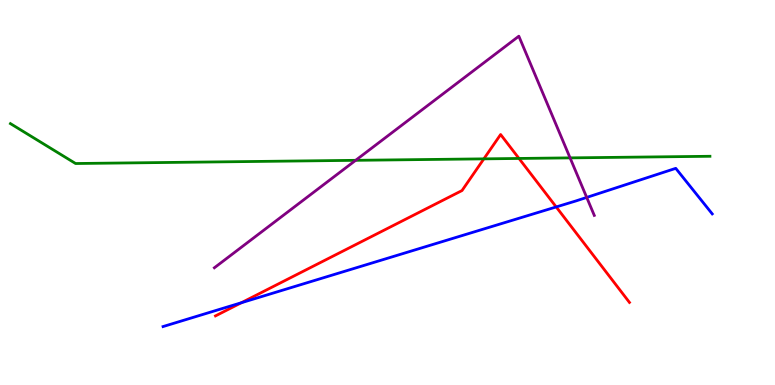[{'lines': ['blue', 'red'], 'intersections': [{'x': 3.11, 'y': 2.14}, {'x': 7.18, 'y': 4.62}]}, {'lines': ['green', 'red'], 'intersections': [{'x': 6.24, 'y': 5.87}, {'x': 6.7, 'y': 5.88}]}, {'lines': ['purple', 'red'], 'intersections': []}, {'lines': ['blue', 'green'], 'intersections': []}, {'lines': ['blue', 'purple'], 'intersections': [{'x': 7.57, 'y': 4.87}]}, {'lines': ['green', 'purple'], 'intersections': [{'x': 4.59, 'y': 5.84}, {'x': 7.36, 'y': 5.9}]}]